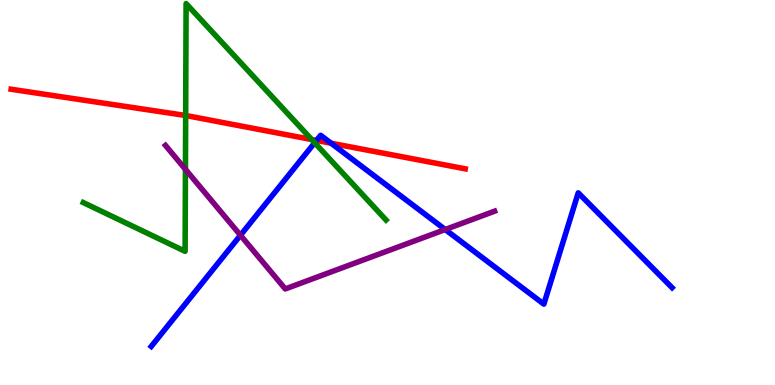[{'lines': ['blue', 'red'], 'intersections': [{'x': 4.08, 'y': 6.35}, {'x': 4.27, 'y': 6.28}]}, {'lines': ['green', 'red'], 'intersections': [{'x': 2.4, 'y': 7.0}, {'x': 4.02, 'y': 6.38}]}, {'lines': ['purple', 'red'], 'intersections': []}, {'lines': ['blue', 'green'], 'intersections': [{'x': 4.06, 'y': 6.29}]}, {'lines': ['blue', 'purple'], 'intersections': [{'x': 3.1, 'y': 3.89}, {'x': 5.74, 'y': 4.04}]}, {'lines': ['green', 'purple'], 'intersections': [{'x': 2.39, 'y': 5.6}]}]